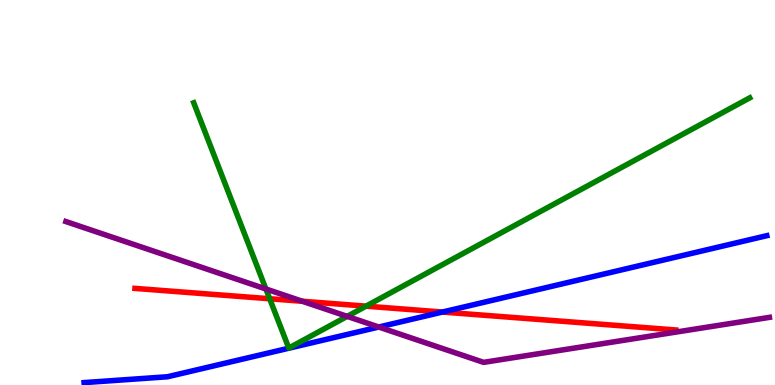[{'lines': ['blue', 'red'], 'intersections': [{'x': 5.71, 'y': 1.9}]}, {'lines': ['green', 'red'], 'intersections': [{'x': 3.48, 'y': 2.24}, {'x': 4.72, 'y': 2.05}]}, {'lines': ['purple', 'red'], 'intersections': [{'x': 3.9, 'y': 2.18}]}, {'lines': ['blue', 'green'], 'intersections': []}, {'lines': ['blue', 'purple'], 'intersections': [{'x': 4.89, 'y': 1.51}]}, {'lines': ['green', 'purple'], 'intersections': [{'x': 3.43, 'y': 2.49}, {'x': 4.48, 'y': 1.78}]}]